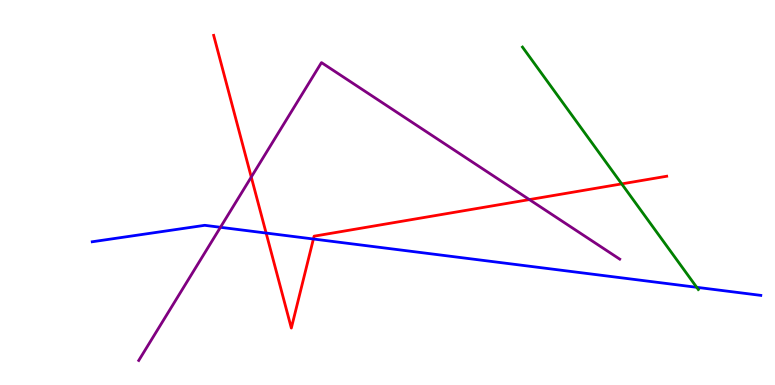[{'lines': ['blue', 'red'], 'intersections': [{'x': 3.43, 'y': 3.95}, {'x': 4.04, 'y': 3.79}]}, {'lines': ['green', 'red'], 'intersections': [{'x': 8.02, 'y': 5.22}]}, {'lines': ['purple', 'red'], 'intersections': [{'x': 3.24, 'y': 5.4}, {'x': 6.83, 'y': 4.82}]}, {'lines': ['blue', 'green'], 'intersections': [{'x': 8.99, 'y': 2.54}]}, {'lines': ['blue', 'purple'], 'intersections': [{'x': 2.84, 'y': 4.1}]}, {'lines': ['green', 'purple'], 'intersections': []}]